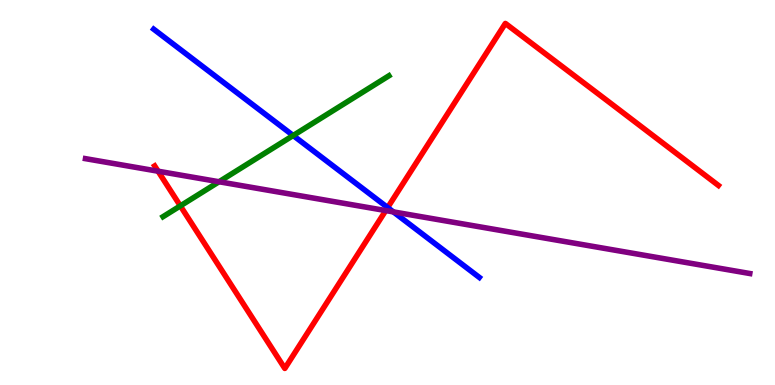[{'lines': ['blue', 'red'], 'intersections': [{'x': 5.0, 'y': 4.61}]}, {'lines': ['green', 'red'], 'intersections': [{'x': 2.33, 'y': 4.65}]}, {'lines': ['purple', 'red'], 'intersections': [{'x': 2.04, 'y': 5.55}, {'x': 4.98, 'y': 4.53}]}, {'lines': ['blue', 'green'], 'intersections': [{'x': 3.78, 'y': 6.48}]}, {'lines': ['blue', 'purple'], 'intersections': [{'x': 5.08, 'y': 4.5}]}, {'lines': ['green', 'purple'], 'intersections': [{'x': 2.83, 'y': 5.28}]}]